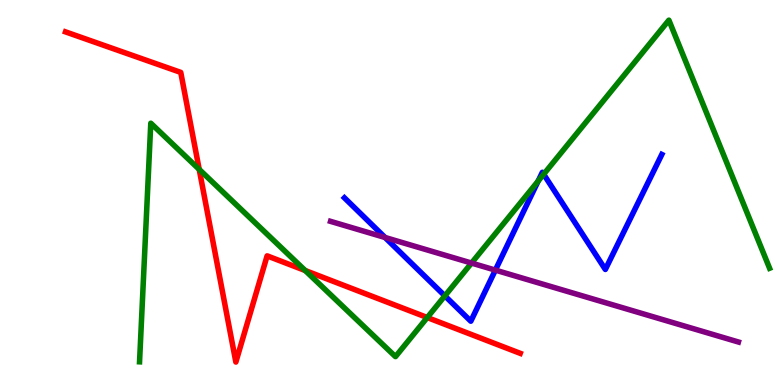[{'lines': ['blue', 'red'], 'intersections': []}, {'lines': ['green', 'red'], 'intersections': [{'x': 2.57, 'y': 5.6}, {'x': 3.94, 'y': 2.97}, {'x': 5.51, 'y': 1.75}]}, {'lines': ['purple', 'red'], 'intersections': []}, {'lines': ['blue', 'green'], 'intersections': [{'x': 5.74, 'y': 2.32}, {'x': 6.94, 'y': 5.3}, {'x': 7.02, 'y': 5.47}]}, {'lines': ['blue', 'purple'], 'intersections': [{'x': 4.97, 'y': 3.83}, {'x': 6.39, 'y': 2.98}]}, {'lines': ['green', 'purple'], 'intersections': [{'x': 6.08, 'y': 3.17}]}]